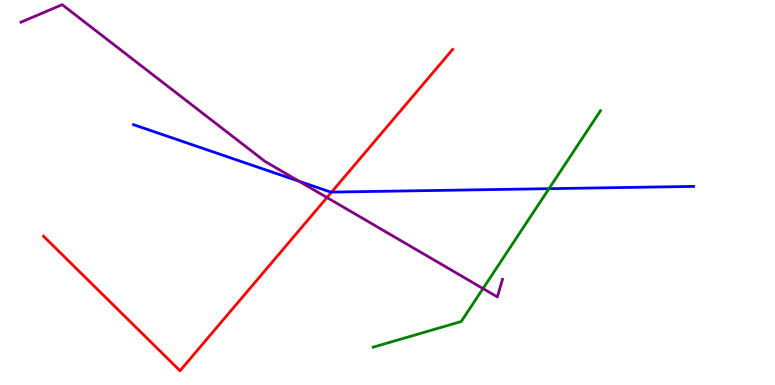[{'lines': ['blue', 'red'], 'intersections': [{'x': 4.28, 'y': 5.01}]}, {'lines': ['green', 'red'], 'intersections': []}, {'lines': ['purple', 'red'], 'intersections': [{'x': 4.22, 'y': 4.87}]}, {'lines': ['blue', 'green'], 'intersections': [{'x': 7.08, 'y': 5.1}]}, {'lines': ['blue', 'purple'], 'intersections': [{'x': 3.86, 'y': 5.29}]}, {'lines': ['green', 'purple'], 'intersections': [{'x': 6.23, 'y': 2.51}]}]